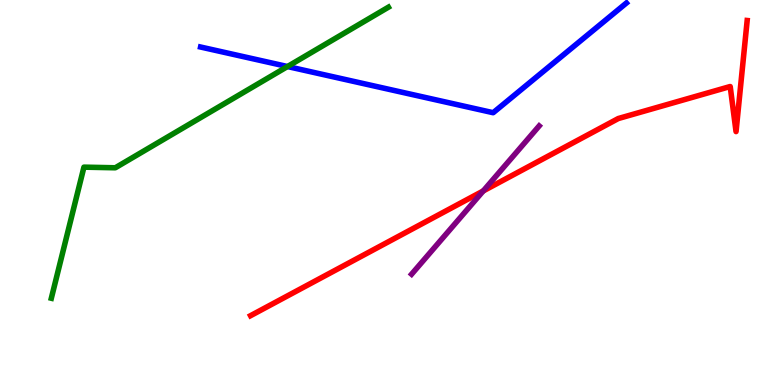[{'lines': ['blue', 'red'], 'intersections': []}, {'lines': ['green', 'red'], 'intersections': []}, {'lines': ['purple', 'red'], 'intersections': [{'x': 6.24, 'y': 5.04}]}, {'lines': ['blue', 'green'], 'intersections': [{'x': 3.71, 'y': 8.27}]}, {'lines': ['blue', 'purple'], 'intersections': []}, {'lines': ['green', 'purple'], 'intersections': []}]